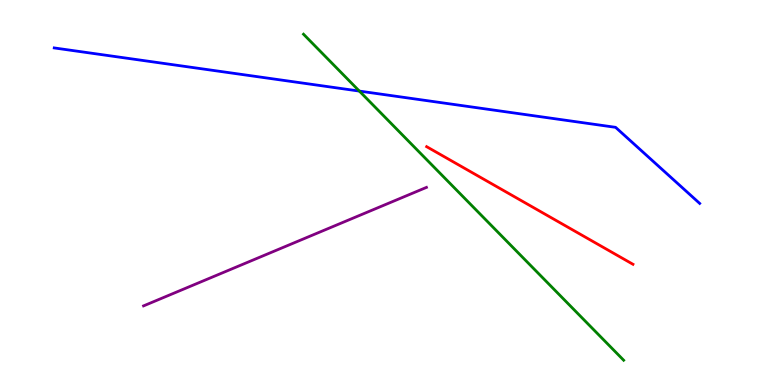[{'lines': ['blue', 'red'], 'intersections': []}, {'lines': ['green', 'red'], 'intersections': []}, {'lines': ['purple', 'red'], 'intersections': []}, {'lines': ['blue', 'green'], 'intersections': [{'x': 4.64, 'y': 7.63}]}, {'lines': ['blue', 'purple'], 'intersections': []}, {'lines': ['green', 'purple'], 'intersections': []}]